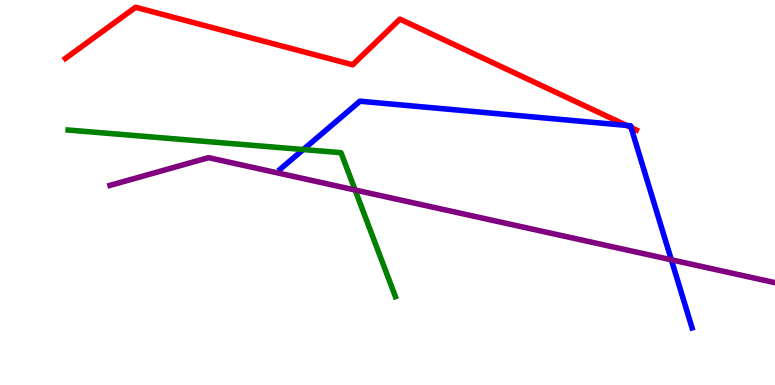[{'lines': ['blue', 'red'], 'intersections': [{'x': 8.08, 'y': 6.74}, {'x': 8.14, 'y': 6.69}]}, {'lines': ['green', 'red'], 'intersections': []}, {'lines': ['purple', 'red'], 'intersections': []}, {'lines': ['blue', 'green'], 'intersections': [{'x': 3.91, 'y': 6.12}]}, {'lines': ['blue', 'purple'], 'intersections': [{'x': 8.66, 'y': 3.25}]}, {'lines': ['green', 'purple'], 'intersections': [{'x': 4.58, 'y': 5.06}]}]